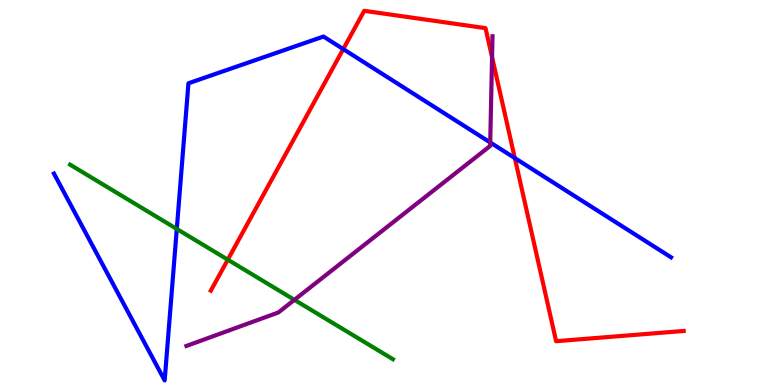[{'lines': ['blue', 'red'], 'intersections': [{'x': 4.43, 'y': 8.72}, {'x': 6.64, 'y': 5.89}]}, {'lines': ['green', 'red'], 'intersections': [{'x': 2.94, 'y': 3.25}]}, {'lines': ['purple', 'red'], 'intersections': [{'x': 6.35, 'y': 8.52}]}, {'lines': ['blue', 'green'], 'intersections': [{'x': 2.28, 'y': 4.05}]}, {'lines': ['blue', 'purple'], 'intersections': [{'x': 6.33, 'y': 6.3}]}, {'lines': ['green', 'purple'], 'intersections': [{'x': 3.8, 'y': 2.21}]}]